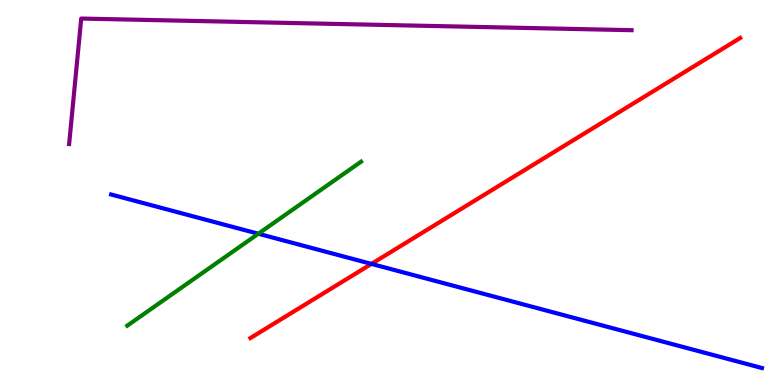[{'lines': ['blue', 'red'], 'intersections': [{'x': 4.79, 'y': 3.15}]}, {'lines': ['green', 'red'], 'intersections': []}, {'lines': ['purple', 'red'], 'intersections': []}, {'lines': ['blue', 'green'], 'intersections': [{'x': 3.33, 'y': 3.93}]}, {'lines': ['blue', 'purple'], 'intersections': []}, {'lines': ['green', 'purple'], 'intersections': []}]